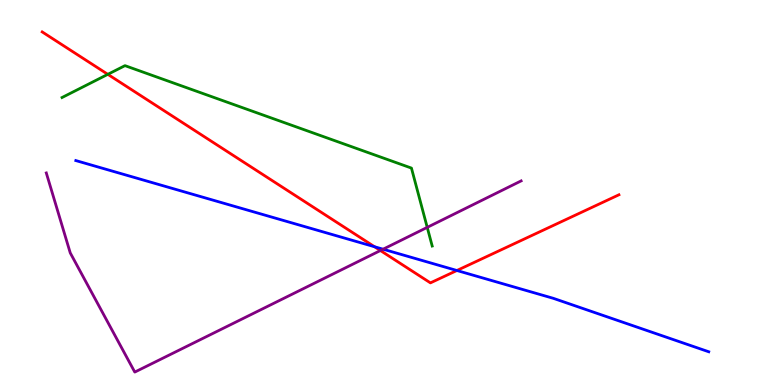[{'lines': ['blue', 'red'], 'intersections': [{'x': 4.83, 'y': 3.59}, {'x': 5.9, 'y': 2.97}]}, {'lines': ['green', 'red'], 'intersections': [{'x': 1.39, 'y': 8.07}]}, {'lines': ['purple', 'red'], 'intersections': [{'x': 4.91, 'y': 3.49}]}, {'lines': ['blue', 'green'], 'intersections': []}, {'lines': ['blue', 'purple'], 'intersections': [{'x': 4.94, 'y': 3.53}]}, {'lines': ['green', 'purple'], 'intersections': [{'x': 5.51, 'y': 4.09}]}]